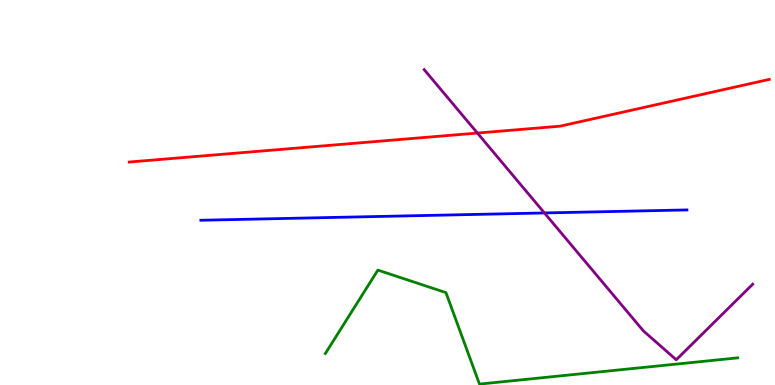[{'lines': ['blue', 'red'], 'intersections': []}, {'lines': ['green', 'red'], 'intersections': []}, {'lines': ['purple', 'red'], 'intersections': [{'x': 6.16, 'y': 6.54}]}, {'lines': ['blue', 'green'], 'intersections': []}, {'lines': ['blue', 'purple'], 'intersections': [{'x': 7.02, 'y': 4.47}]}, {'lines': ['green', 'purple'], 'intersections': []}]